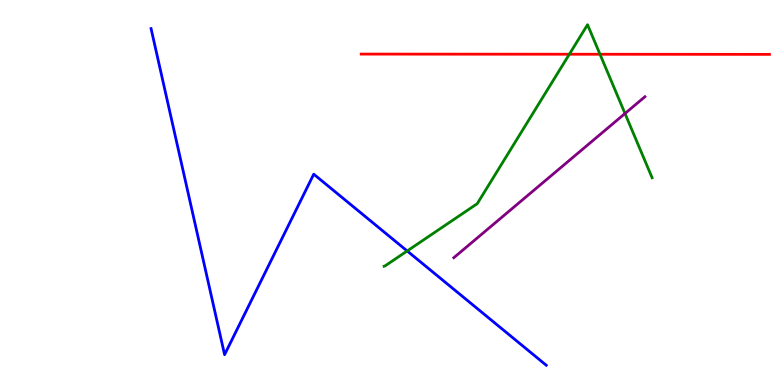[{'lines': ['blue', 'red'], 'intersections': []}, {'lines': ['green', 'red'], 'intersections': [{'x': 7.35, 'y': 8.59}, {'x': 7.74, 'y': 8.59}]}, {'lines': ['purple', 'red'], 'intersections': []}, {'lines': ['blue', 'green'], 'intersections': [{'x': 5.25, 'y': 3.48}]}, {'lines': ['blue', 'purple'], 'intersections': []}, {'lines': ['green', 'purple'], 'intersections': [{'x': 8.06, 'y': 7.05}]}]